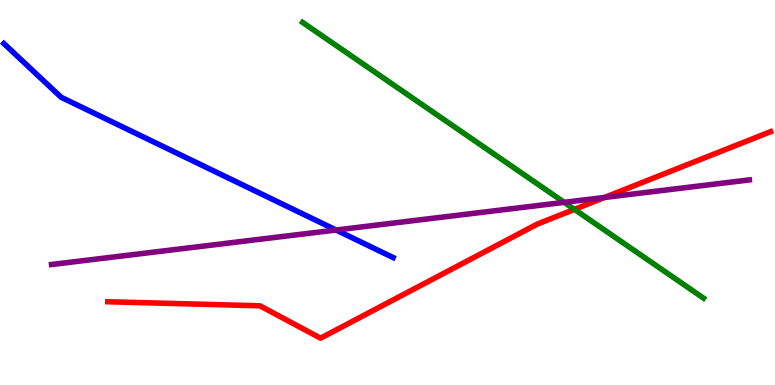[{'lines': ['blue', 'red'], 'intersections': []}, {'lines': ['green', 'red'], 'intersections': [{'x': 7.41, 'y': 4.56}]}, {'lines': ['purple', 'red'], 'intersections': [{'x': 7.8, 'y': 4.87}]}, {'lines': ['blue', 'green'], 'intersections': []}, {'lines': ['blue', 'purple'], 'intersections': [{'x': 4.34, 'y': 4.03}]}, {'lines': ['green', 'purple'], 'intersections': [{'x': 7.28, 'y': 4.74}]}]